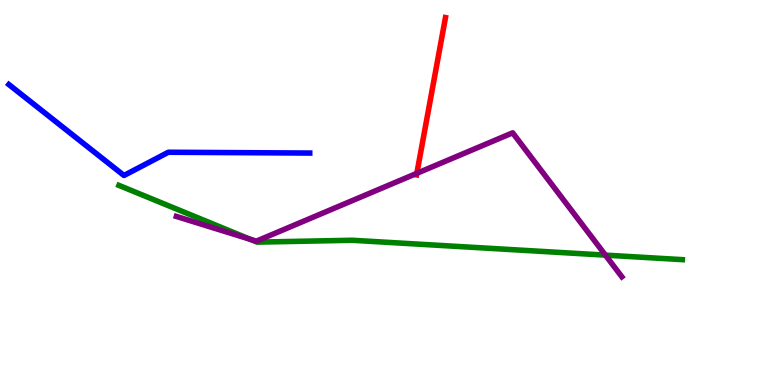[{'lines': ['blue', 'red'], 'intersections': []}, {'lines': ['green', 'red'], 'intersections': []}, {'lines': ['purple', 'red'], 'intersections': [{'x': 5.38, 'y': 5.5}]}, {'lines': ['blue', 'green'], 'intersections': []}, {'lines': ['blue', 'purple'], 'intersections': []}, {'lines': ['green', 'purple'], 'intersections': [{'x': 3.23, 'y': 3.78}, {'x': 7.81, 'y': 3.37}]}]